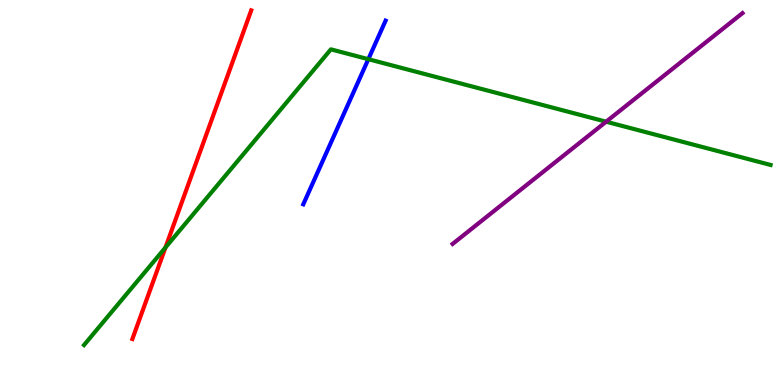[{'lines': ['blue', 'red'], 'intersections': []}, {'lines': ['green', 'red'], 'intersections': [{'x': 2.14, 'y': 3.57}]}, {'lines': ['purple', 'red'], 'intersections': []}, {'lines': ['blue', 'green'], 'intersections': [{'x': 4.75, 'y': 8.46}]}, {'lines': ['blue', 'purple'], 'intersections': []}, {'lines': ['green', 'purple'], 'intersections': [{'x': 7.82, 'y': 6.84}]}]